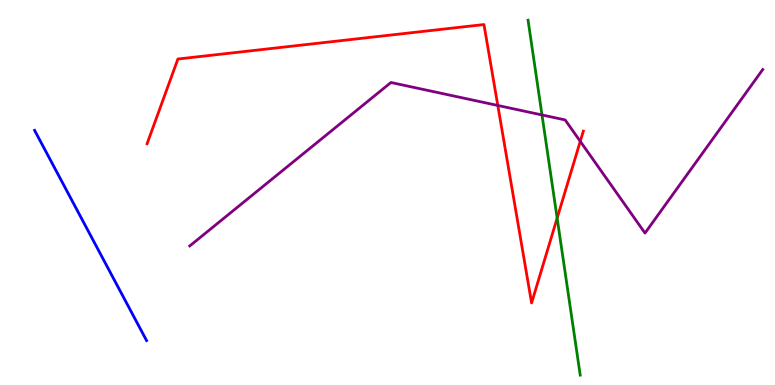[{'lines': ['blue', 'red'], 'intersections': []}, {'lines': ['green', 'red'], 'intersections': [{'x': 7.19, 'y': 4.34}]}, {'lines': ['purple', 'red'], 'intersections': [{'x': 6.42, 'y': 7.26}, {'x': 7.49, 'y': 6.33}]}, {'lines': ['blue', 'green'], 'intersections': []}, {'lines': ['blue', 'purple'], 'intersections': []}, {'lines': ['green', 'purple'], 'intersections': [{'x': 6.99, 'y': 7.01}]}]